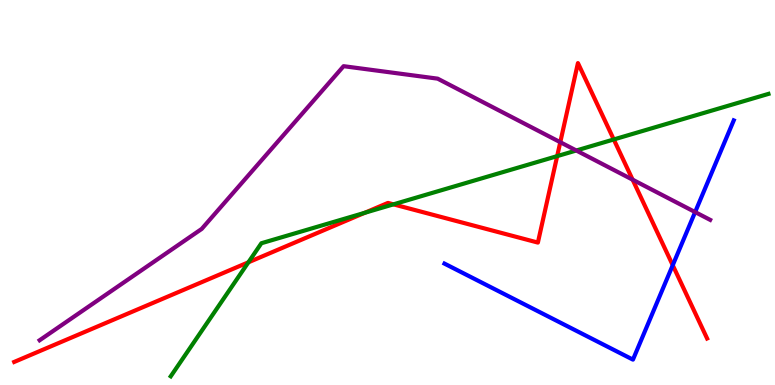[{'lines': ['blue', 'red'], 'intersections': [{'x': 8.68, 'y': 3.11}]}, {'lines': ['green', 'red'], 'intersections': [{'x': 3.21, 'y': 3.19}, {'x': 4.71, 'y': 4.47}, {'x': 5.08, 'y': 4.69}, {'x': 7.19, 'y': 5.94}, {'x': 7.92, 'y': 6.38}]}, {'lines': ['purple', 'red'], 'intersections': [{'x': 7.23, 'y': 6.31}, {'x': 8.16, 'y': 5.33}]}, {'lines': ['blue', 'green'], 'intersections': []}, {'lines': ['blue', 'purple'], 'intersections': [{'x': 8.97, 'y': 4.49}]}, {'lines': ['green', 'purple'], 'intersections': [{'x': 7.44, 'y': 6.09}]}]